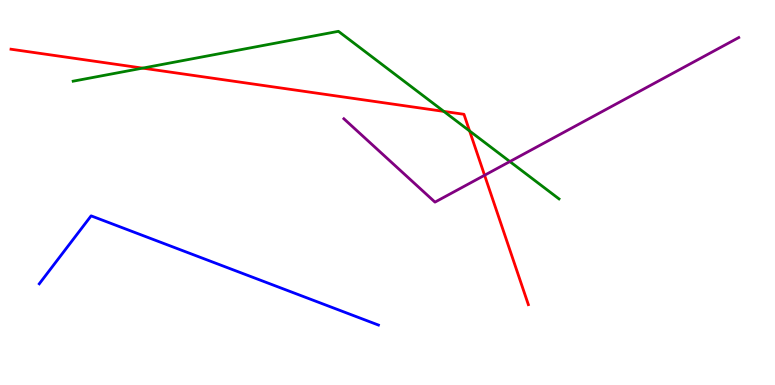[{'lines': ['blue', 'red'], 'intersections': []}, {'lines': ['green', 'red'], 'intersections': [{'x': 1.84, 'y': 8.23}, {'x': 5.73, 'y': 7.11}, {'x': 6.06, 'y': 6.6}]}, {'lines': ['purple', 'red'], 'intersections': [{'x': 6.25, 'y': 5.45}]}, {'lines': ['blue', 'green'], 'intersections': []}, {'lines': ['blue', 'purple'], 'intersections': []}, {'lines': ['green', 'purple'], 'intersections': [{'x': 6.58, 'y': 5.8}]}]